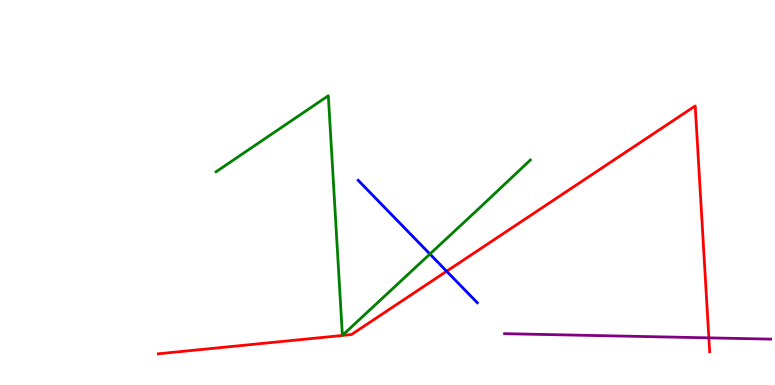[{'lines': ['blue', 'red'], 'intersections': [{'x': 5.76, 'y': 2.95}]}, {'lines': ['green', 'red'], 'intersections': []}, {'lines': ['purple', 'red'], 'intersections': [{'x': 9.15, 'y': 1.22}]}, {'lines': ['blue', 'green'], 'intersections': [{'x': 5.55, 'y': 3.4}]}, {'lines': ['blue', 'purple'], 'intersections': []}, {'lines': ['green', 'purple'], 'intersections': []}]